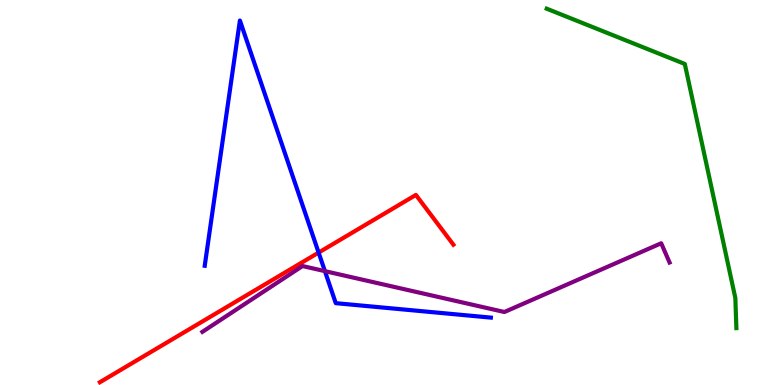[{'lines': ['blue', 'red'], 'intersections': [{'x': 4.11, 'y': 3.44}]}, {'lines': ['green', 'red'], 'intersections': []}, {'lines': ['purple', 'red'], 'intersections': []}, {'lines': ['blue', 'green'], 'intersections': []}, {'lines': ['blue', 'purple'], 'intersections': [{'x': 4.19, 'y': 2.96}]}, {'lines': ['green', 'purple'], 'intersections': []}]